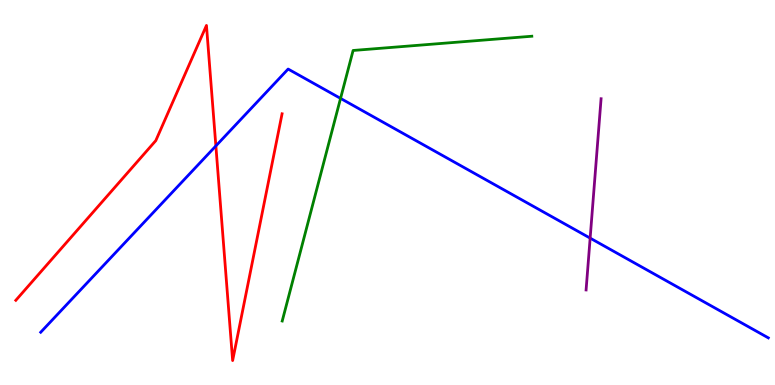[{'lines': ['blue', 'red'], 'intersections': [{'x': 2.79, 'y': 6.21}]}, {'lines': ['green', 'red'], 'intersections': []}, {'lines': ['purple', 'red'], 'intersections': []}, {'lines': ['blue', 'green'], 'intersections': [{'x': 4.39, 'y': 7.44}]}, {'lines': ['blue', 'purple'], 'intersections': [{'x': 7.61, 'y': 3.81}]}, {'lines': ['green', 'purple'], 'intersections': []}]